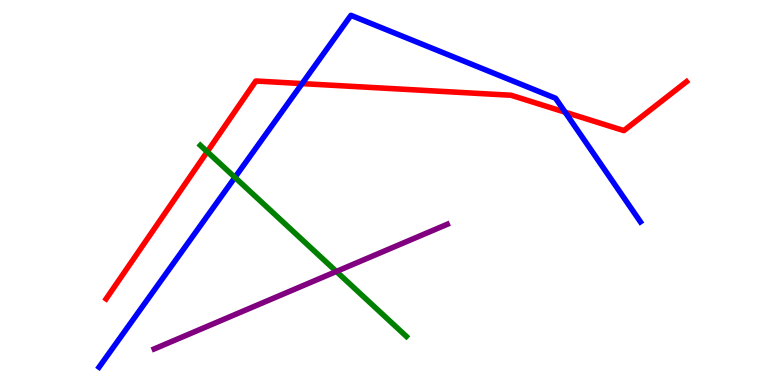[{'lines': ['blue', 'red'], 'intersections': [{'x': 3.9, 'y': 7.83}, {'x': 7.29, 'y': 7.09}]}, {'lines': ['green', 'red'], 'intersections': [{'x': 2.67, 'y': 6.06}]}, {'lines': ['purple', 'red'], 'intersections': []}, {'lines': ['blue', 'green'], 'intersections': [{'x': 3.03, 'y': 5.39}]}, {'lines': ['blue', 'purple'], 'intersections': []}, {'lines': ['green', 'purple'], 'intersections': [{'x': 4.34, 'y': 2.95}]}]